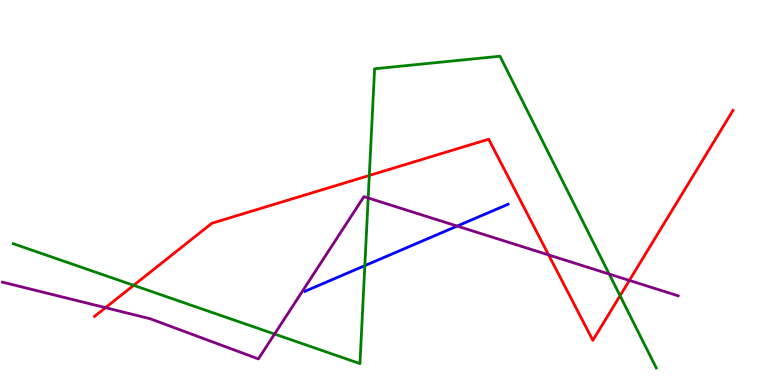[{'lines': ['blue', 'red'], 'intersections': []}, {'lines': ['green', 'red'], 'intersections': [{'x': 1.72, 'y': 2.59}, {'x': 4.77, 'y': 5.44}, {'x': 8.0, 'y': 2.32}]}, {'lines': ['purple', 'red'], 'intersections': [{'x': 1.36, 'y': 2.01}, {'x': 7.08, 'y': 3.38}, {'x': 8.12, 'y': 2.72}]}, {'lines': ['blue', 'green'], 'intersections': [{'x': 4.71, 'y': 3.1}]}, {'lines': ['blue', 'purple'], 'intersections': [{'x': 5.9, 'y': 4.13}]}, {'lines': ['green', 'purple'], 'intersections': [{'x': 3.54, 'y': 1.32}, {'x': 4.75, 'y': 4.86}, {'x': 7.86, 'y': 2.88}]}]